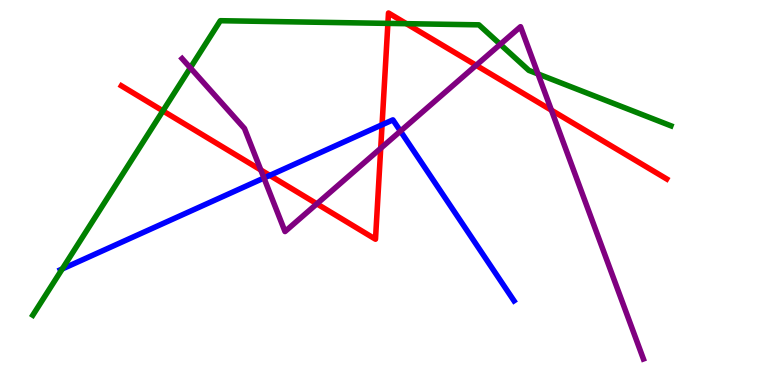[{'lines': ['blue', 'red'], 'intersections': [{'x': 3.48, 'y': 5.44}, {'x': 4.93, 'y': 6.76}]}, {'lines': ['green', 'red'], 'intersections': [{'x': 2.1, 'y': 7.12}, {'x': 5.01, 'y': 9.39}, {'x': 5.24, 'y': 9.38}]}, {'lines': ['purple', 'red'], 'intersections': [{'x': 3.37, 'y': 5.59}, {'x': 4.09, 'y': 4.71}, {'x': 4.91, 'y': 6.15}, {'x': 6.14, 'y': 8.3}, {'x': 7.12, 'y': 7.14}]}, {'lines': ['blue', 'green'], 'intersections': [{'x': 0.803, 'y': 3.01}]}, {'lines': ['blue', 'purple'], 'intersections': [{'x': 3.41, 'y': 5.38}, {'x': 5.17, 'y': 6.59}]}, {'lines': ['green', 'purple'], 'intersections': [{'x': 2.46, 'y': 8.24}, {'x': 6.46, 'y': 8.85}, {'x': 6.94, 'y': 8.08}]}]